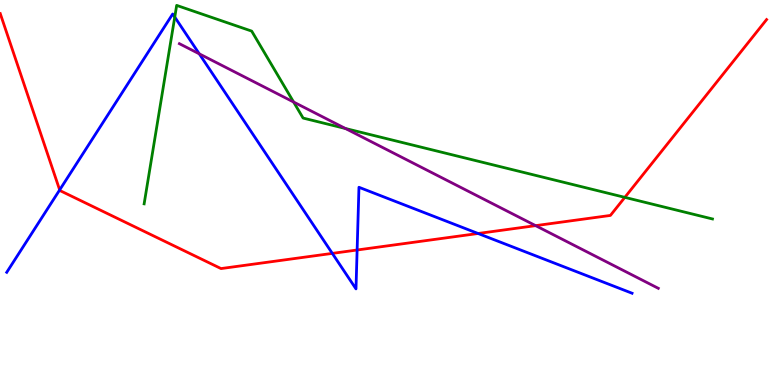[{'lines': ['blue', 'red'], 'intersections': [{'x': 0.77, 'y': 5.07}, {'x': 4.29, 'y': 3.42}, {'x': 4.61, 'y': 3.51}, {'x': 6.17, 'y': 3.94}]}, {'lines': ['green', 'red'], 'intersections': [{'x': 8.06, 'y': 4.87}]}, {'lines': ['purple', 'red'], 'intersections': [{'x': 6.91, 'y': 4.14}]}, {'lines': ['blue', 'green'], 'intersections': [{'x': 2.25, 'y': 9.56}]}, {'lines': ['blue', 'purple'], 'intersections': [{'x': 2.57, 'y': 8.6}]}, {'lines': ['green', 'purple'], 'intersections': [{'x': 3.79, 'y': 7.35}, {'x': 4.46, 'y': 6.66}]}]